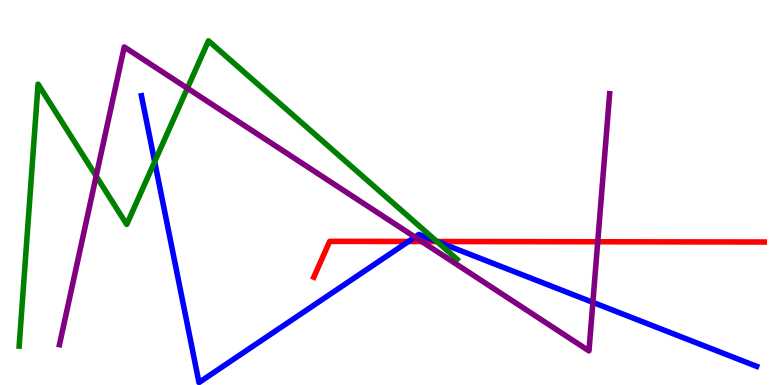[{'lines': ['blue', 'red'], 'intersections': [{'x': 5.27, 'y': 3.73}, {'x': 5.64, 'y': 3.73}]}, {'lines': ['green', 'red'], 'intersections': [{'x': 5.64, 'y': 3.73}]}, {'lines': ['purple', 'red'], 'intersections': [{'x': 5.44, 'y': 3.73}, {'x': 7.71, 'y': 3.72}]}, {'lines': ['blue', 'green'], 'intersections': [{'x': 2.0, 'y': 5.8}, {'x': 5.63, 'y': 3.73}]}, {'lines': ['blue', 'purple'], 'intersections': [{'x': 5.35, 'y': 3.84}, {'x': 7.65, 'y': 2.15}]}, {'lines': ['green', 'purple'], 'intersections': [{'x': 1.24, 'y': 5.43}, {'x': 2.42, 'y': 7.71}]}]